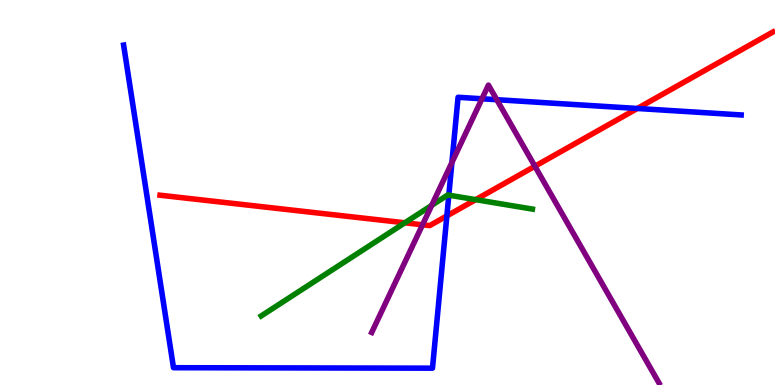[{'lines': ['blue', 'red'], 'intersections': [{'x': 5.77, 'y': 4.39}, {'x': 8.22, 'y': 7.18}]}, {'lines': ['green', 'red'], 'intersections': [{'x': 5.22, 'y': 4.21}, {'x': 6.14, 'y': 4.81}]}, {'lines': ['purple', 'red'], 'intersections': [{'x': 5.45, 'y': 4.16}, {'x': 6.9, 'y': 5.68}]}, {'lines': ['blue', 'green'], 'intersections': [{'x': 5.79, 'y': 4.93}]}, {'lines': ['blue', 'purple'], 'intersections': [{'x': 5.83, 'y': 5.78}, {'x': 6.22, 'y': 7.43}, {'x': 6.41, 'y': 7.41}]}, {'lines': ['green', 'purple'], 'intersections': [{'x': 5.57, 'y': 4.67}]}]